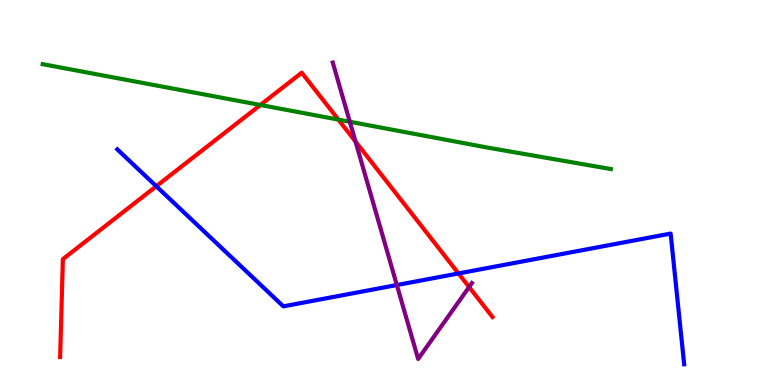[{'lines': ['blue', 'red'], 'intersections': [{'x': 2.02, 'y': 5.16}, {'x': 5.92, 'y': 2.9}]}, {'lines': ['green', 'red'], 'intersections': [{'x': 3.36, 'y': 7.27}, {'x': 4.37, 'y': 6.89}]}, {'lines': ['purple', 'red'], 'intersections': [{'x': 4.59, 'y': 6.32}, {'x': 6.05, 'y': 2.54}]}, {'lines': ['blue', 'green'], 'intersections': []}, {'lines': ['blue', 'purple'], 'intersections': [{'x': 5.12, 'y': 2.6}]}, {'lines': ['green', 'purple'], 'intersections': [{'x': 4.51, 'y': 6.84}]}]